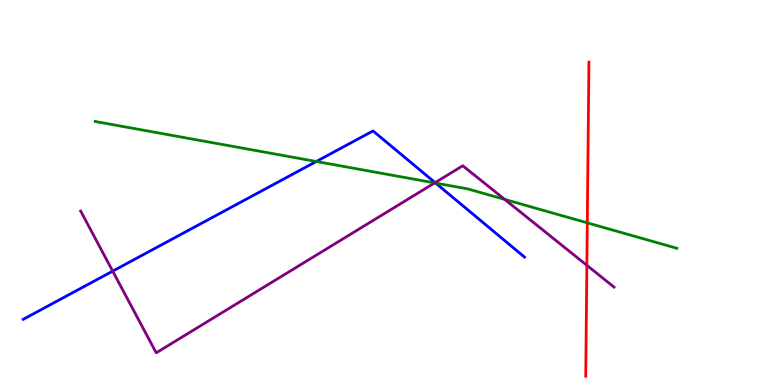[{'lines': ['blue', 'red'], 'intersections': []}, {'lines': ['green', 'red'], 'intersections': [{'x': 7.58, 'y': 4.21}]}, {'lines': ['purple', 'red'], 'intersections': [{'x': 7.57, 'y': 3.11}]}, {'lines': ['blue', 'green'], 'intersections': [{'x': 4.08, 'y': 5.81}, {'x': 5.62, 'y': 5.24}]}, {'lines': ['blue', 'purple'], 'intersections': [{'x': 1.45, 'y': 2.96}, {'x': 5.61, 'y': 5.26}]}, {'lines': ['green', 'purple'], 'intersections': [{'x': 5.61, 'y': 5.25}, {'x': 6.51, 'y': 4.82}]}]